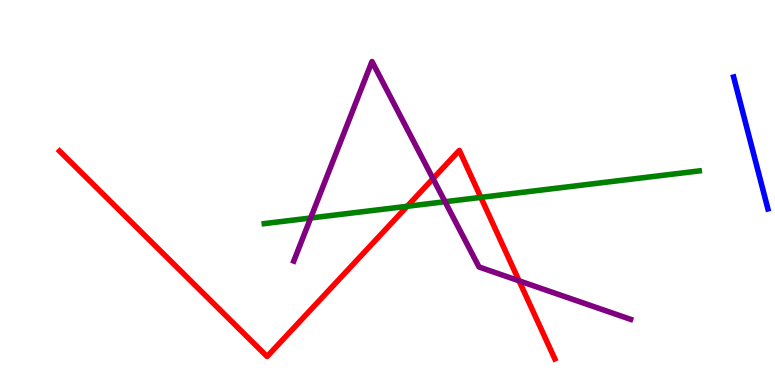[{'lines': ['blue', 'red'], 'intersections': []}, {'lines': ['green', 'red'], 'intersections': [{'x': 5.25, 'y': 4.64}, {'x': 6.2, 'y': 4.87}]}, {'lines': ['purple', 'red'], 'intersections': [{'x': 5.59, 'y': 5.36}, {'x': 6.7, 'y': 2.71}]}, {'lines': ['blue', 'green'], 'intersections': []}, {'lines': ['blue', 'purple'], 'intersections': []}, {'lines': ['green', 'purple'], 'intersections': [{'x': 4.01, 'y': 4.34}, {'x': 5.74, 'y': 4.76}]}]